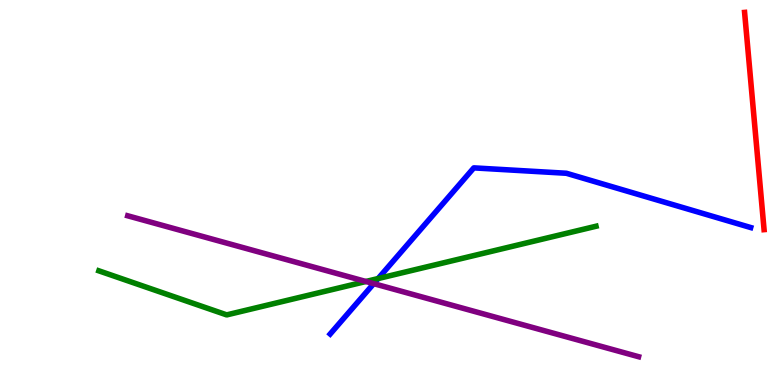[{'lines': ['blue', 'red'], 'intersections': []}, {'lines': ['green', 'red'], 'intersections': []}, {'lines': ['purple', 'red'], 'intersections': []}, {'lines': ['blue', 'green'], 'intersections': [{'x': 4.88, 'y': 2.76}]}, {'lines': ['blue', 'purple'], 'intersections': [{'x': 4.82, 'y': 2.63}]}, {'lines': ['green', 'purple'], 'intersections': [{'x': 4.72, 'y': 2.69}]}]